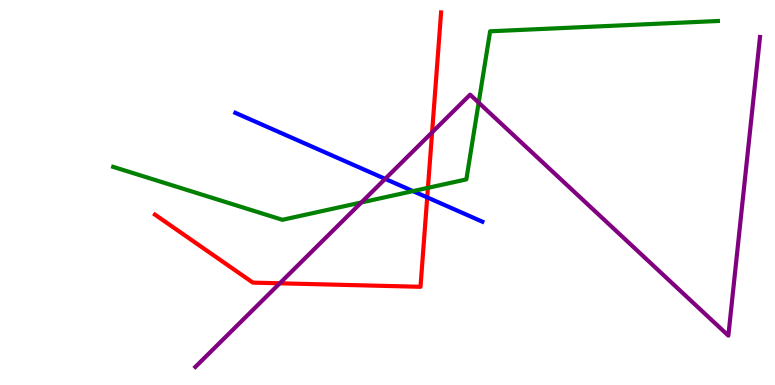[{'lines': ['blue', 'red'], 'intersections': [{'x': 5.51, 'y': 4.87}]}, {'lines': ['green', 'red'], 'intersections': [{'x': 5.52, 'y': 5.12}]}, {'lines': ['purple', 'red'], 'intersections': [{'x': 3.61, 'y': 2.64}, {'x': 5.58, 'y': 6.56}]}, {'lines': ['blue', 'green'], 'intersections': [{'x': 5.33, 'y': 5.04}]}, {'lines': ['blue', 'purple'], 'intersections': [{'x': 4.97, 'y': 5.35}]}, {'lines': ['green', 'purple'], 'intersections': [{'x': 4.66, 'y': 4.74}, {'x': 6.18, 'y': 7.33}]}]